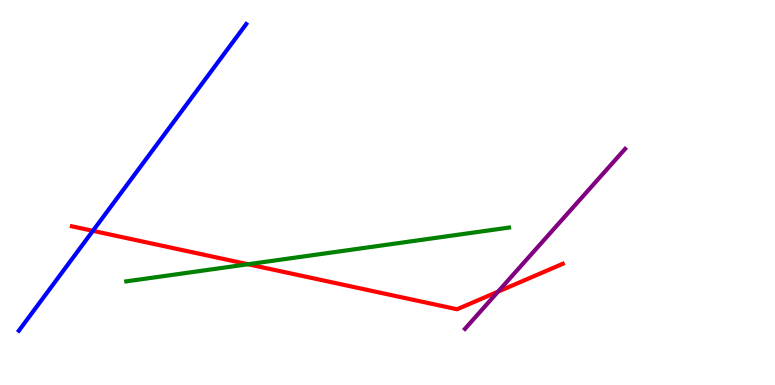[{'lines': ['blue', 'red'], 'intersections': [{'x': 1.2, 'y': 4.0}]}, {'lines': ['green', 'red'], 'intersections': [{'x': 3.2, 'y': 3.14}]}, {'lines': ['purple', 'red'], 'intersections': [{'x': 6.43, 'y': 2.43}]}, {'lines': ['blue', 'green'], 'intersections': []}, {'lines': ['blue', 'purple'], 'intersections': []}, {'lines': ['green', 'purple'], 'intersections': []}]